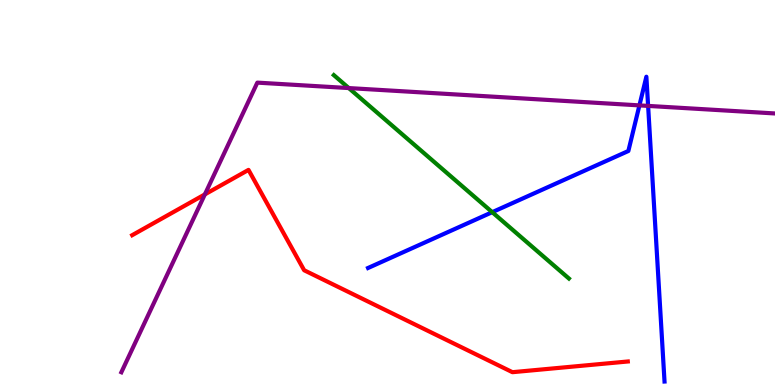[{'lines': ['blue', 'red'], 'intersections': []}, {'lines': ['green', 'red'], 'intersections': []}, {'lines': ['purple', 'red'], 'intersections': [{'x': 2.64, 'y': 4.95}]}, {'lines': ['blue', 'green'], 'intersections': [{'x': 6.35, 'y': 4.49}]}, {'lines': ['blue', 'purple'], 'intersections': [{'x': 8.25, 'y': 7.26}, {'x': 8.36, 'y': 7.25}]}, {'lines': ['green', 'purple'], 'intersections': [{'x': 4.5, 'y': 7.71}]}]